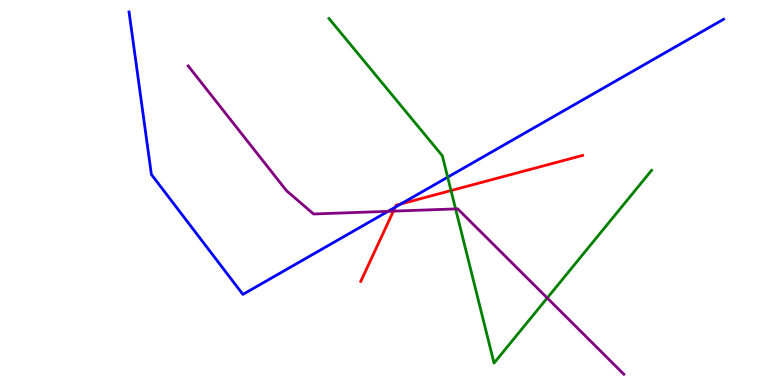[{'lines': ['blue', 'red'], 'intersections': [{'x': 5.1, 'y': 4.62}, {'x': 5.17, 'y': 4.7}]}, {'lines': ['green', 'red'], 'intersections': [{'x': 5.82, 'y': 5.05}]}, {'lines': ['purple', 'red'], 'intersections': [{'x': 5.08, 'y': 4.52}]}, {'lines': ['blue', 'green'], 'intersections': [{'x': 5.78, 'y': 5.4}]}, {'lines': ['blue', 'purple'], 'intersections': [{'x': 5.01, 'y': 4.51}]}, {'lines': ['green', 'purple'], 'intersections': [{'x': 5.88, 'y': 4.57}, {'x': 7.06, 'y': 2.26}]}]